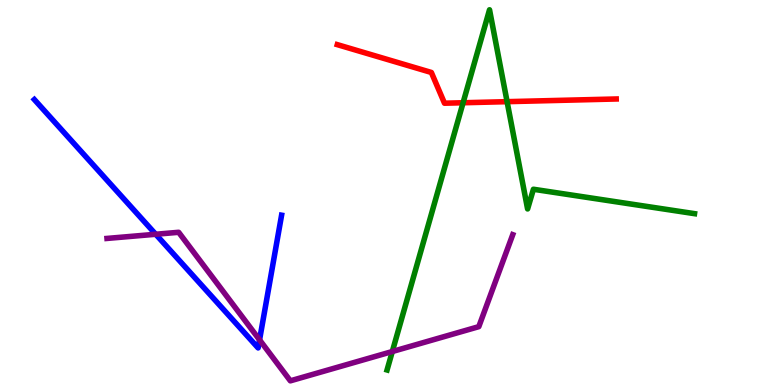[{'lines': ['blue', 'red'], 'intersections': []}, {'lines': ['green', 'red'], 'intersections': [{'x': 5.98, 'y': 7.33}, {'x': 6.54, 'y': 7.36}]}, {'lines': ['purple', 'red'], 'intersections': []}, {'lines': ['blue', 'green'], 'intersections': []}, {'lines': ['blue', 'purple'], 'intersections': [{'x': 2.01, 'y': 3.92}, {'x': 3.35, 'y': 1.17}]}, {'lines': ['green', 'purple'], 'intersections': [{'x': 5.06, 'y': 0.87}]}]